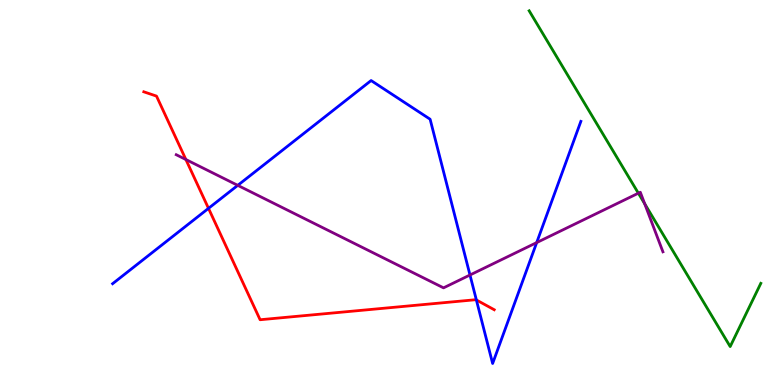[{'lines': ['blue', 'red'], 'intersections': [{'x': 2.69, 'y': 4.59}, {'x': 6.15, 'y': 2.21}]}, {'lines': ['green', 'red'], 'intersections': []}, {'lines': ['purple', 'red'], 'intersections': [{'x': 2.4, 'y': 5.86}]}, {'lines': ['blue', 'green'], 'intersections': []}, {'lines': ['blue', 'purple'], 'intersections': [{'x': 3.07, 'y': 5.19}, {'x': 6.06, 'y': 2.86}, {'x': 6.93, 'y': 3.7}]}, {'lines': ['green', 'purple'], 'intersections': [{'x': 8.24, 'y': 4.98}, {'x': 8.32, 'y': 4.71}]}]